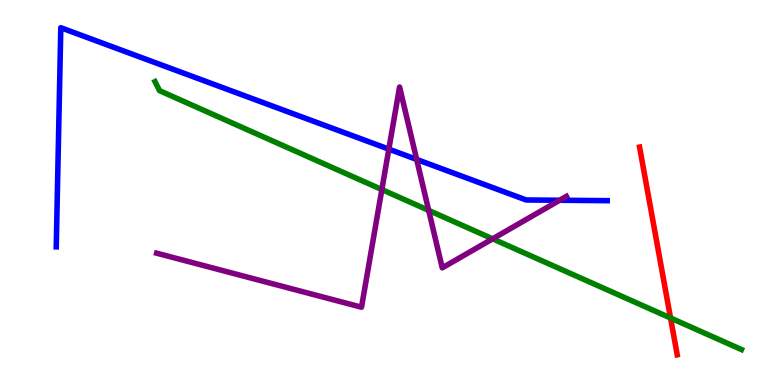[{'lines': ['blue', 'red'], 'intersections': []}, {'lines': ['green', 'red'], 'intersections': [{'x': 8.65, 'y': 1.74}]}, {'lines': ['purple', 'red'], 'intersections': []}, {'lines': ['blue', 'green'], 'intersections': []}, {'lines': ['blue', 'purple'], 'intersections': [{'x': 5.02, 'y': 6.13}, {'x': 5.38, 'y': 5.86}, {'x': 7.22, 'y': 4.8}]}, {'lines': ['green', 'purple'], 'intersections': [{'x': 4.93, 'y': 5.08}, {'x': 5.53, 'y': 4.54}, {'x': 6.36, 'y': 3.8}]}]